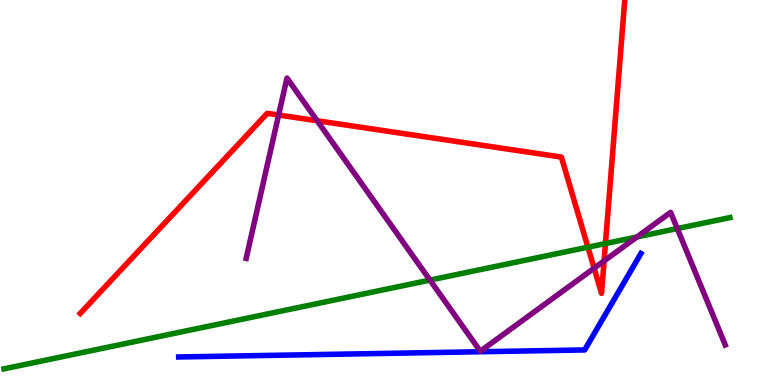[{'lines': ['blue', 'red'], 'intersections': []}, {'lines': ['green', 'red'], 'intersections': [{'x': 7.59, 'y': 3.58}, {'x': 7.81, 'y': 3.67}]}, {'lines': ['purple', 'red'], 'intersections': [{'x': 3.6, 'y': 7.01}, {'x': 4.09, 'y': 6.86}, {'x': 7.67, 'y': 3.03}, {'x': 7.79, 'y': 3.22}]}, {'lines': ['blue', 'green'], 'intersections': []}, {'lines': ['blue', 'purple'], 'intersections': []}, {'lines': ['green', 'purple'], 'intersections': [{'x': 5.55, 'y': 2.72}, {'x': 8.22, 'y': 3.84}, {'x': 8.74, 'y': 4.06}]}]